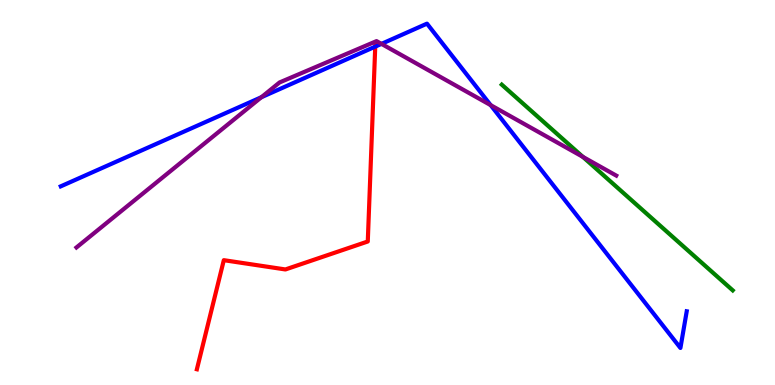[{'lines': ['blue', 'red'], 'intersections': [{'x': 4.84, 'y': 8.79}]}, {'lines': ['green', 'red'], 'intersections': []}, {'lines': ['purple', 'red'], 'intersections': []}, {'lines': ['blue', 'green'], 'intersections': []}, {'lines': ['blue', 'purple'], 'intersections': [{'x': 3.37, 'y': 7.48}, {'x': 4.92, 'y': 8.86}, {'x': 6.33, 'y': 7.27}]}, {'lines': ['green', 'purple'], 'intersections': [{'x': 7.52, 'y': 5.93}]}]